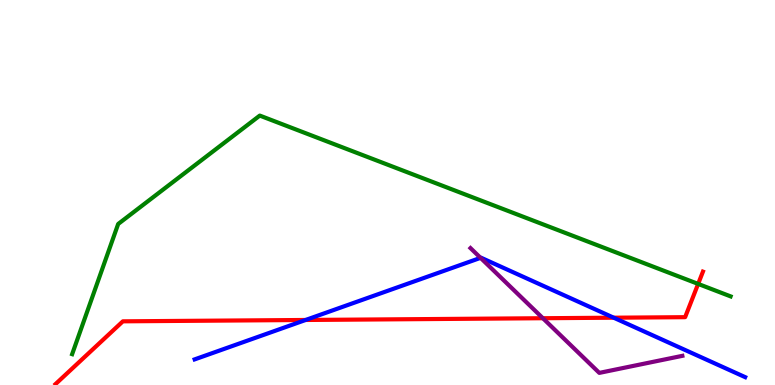[{'lines': ['blue', 'red'], 'intersections': [{'x': 3.94, 'y': 1.69}, {'x': 7.92, 'y': 1.75}]}, {'lines': ['green', 'red'], 'intersections': [{'x': 9.01, 'y': 2.63}]}, {'lines': ['purple', 'red'], 'intersections': [{'x': 7.0, 'y': 1.73}]}, {'lines': ['blue', 'green'], 'intersections': []}, {'lines': ['blue', 'purple'], 'intersections': [{'x': 6.2, 'y': 3.3}]}, {'lines': ['green', 'purple'], 'intersections': []}]